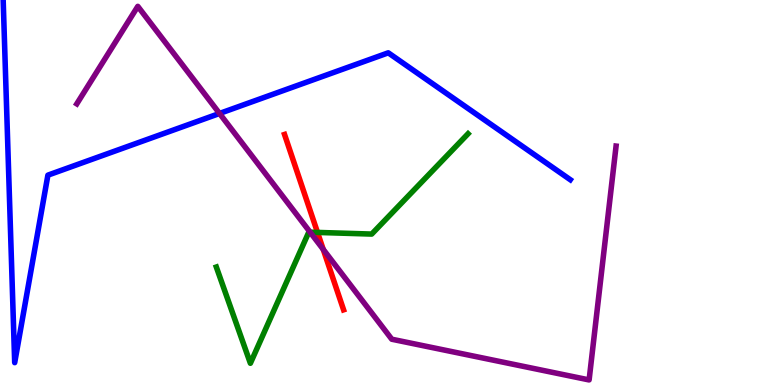[{'lines': ['blue', 'red'], 'intersections': []}, {'lines': ['green', 'red'], 'intersections': [{'x': 4.1, 'y': 3.96}]}, {'lines': ['purple', 'red'], 'intersections': [{'x': 4.17, 'y': 3.52}]}, {'lines': ['blue', 'green'], 'intersections': []}, {'lines': ['blue', 'purple'], 'intersections': [{'x': 2.83, 'y': 7.05}]}, {'lines': ['green', 'purple'], 'intersections': [{'x': 4.0, 'y': 3.97}]}]